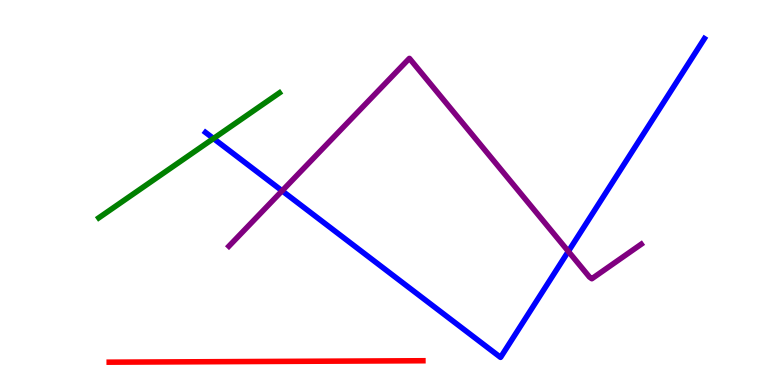[{'lines': ['blue', 'red'], 'intersections': []}, {'lines': ['green', 'red'], 'intersections': []}, {'lines': ['purple', 'red'], 'intersections': []}, {'lines': ['blue', 'green'], 'intersections': [{'x': 2.75, 'y': 6.4}]}, {'lines': ['blue', 'purple'], 'intersections': [{'x': 3.64, 'y': 5.04}, {'x': 7.33, 'y': 3.47}]}, {'lines': ['green', 'purple'], 'intersections': []}]